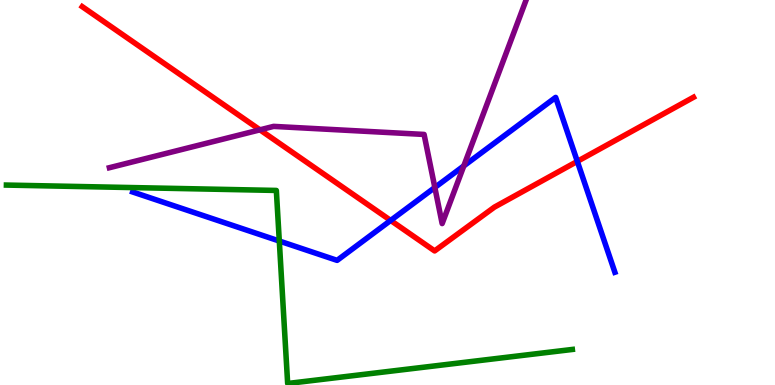[{'lines': ['blue', 'red'], 'intersections': [{'x': 5.04, 'y': 4.27}, {'x': 7.45, 'y': 5.81}]}, {'lines': ['green', 'red'], 'intersections': []}, {'lines': ['purple', 'red'], 'intersections': [{'x': 3.35, 'y': 6.63}]}, {'lines': ['blue', 'green'], 'intersections': [{'x': 3.6, 'y': 3.74}]}, {'lines': ['blue', 'purple'], 'intersections': [{'x': 5.61, 'y': 5.13}, {'x': 5.98, 'y': 5.69}]}, {'lines': ['green', 'purple'], 'intersections': []}]